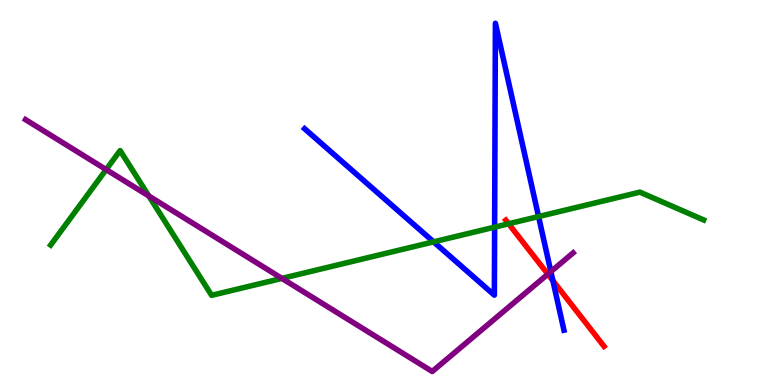[{'lines': ['blue', 'red'], 'intersections': [{'x': 7.13, 'y': 2.71}]}, {'lines': ['green', 'red'], 'intersections': [{'x': 6.56, 'y': 4.19}]}, {'lines': ['purple', 'red'], 'intersections': [{'x': 7.07, 'y': 2.88}]}, {'lines': ['blue', 'green'], 'intersections': [{'x': 5.59, 'y': 3.72}, {'x': 6.38, 'y': 4.1}, {'x': 6.95, 'y': 4.38}]}, {'lines': ['blue', 'purple'], 'intersections': [{'x': 7.11, 'y': 2.94}]}, {'lines': ['green', 'purple'], 'intersections': [{'x': 1.37, 'y': 5.6}, {'x': 1.92, 'y': 4.91}, {'x': 3.64, 'y': 2.77}]}]